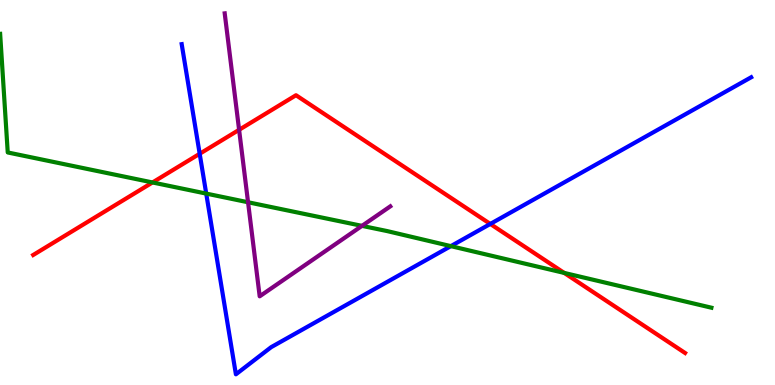[{'lines': ['blue', 'red'], 'intersections': [{'x': 2.58, 'y': 6.01}, {'x': 6.33, 'y': 4.18}]}, {'lines': ['green', 'red'], 'intersections': [{'x': 1.97, 'y': 5.26}, {'x': 7.28, 'y': 2.91}]}, {'lines': ['purple', 'red'], 'intersections': [{'x': 3.09, 'y': 6.63}]}, {'lines': ['blue', 'green'], 'intersections': [{'x': 2.66, 'y': 4.97}, {'x': 5.82, 'y': 3.61}]}, {'lines': ['blue', 'purple'], 'intersections': []}, {'lines': ['green', 'purple'], 'intersections': [{'x': 3.2, 'y': 4.75}, {'x': 4.67, 'y': 4.13}]}]